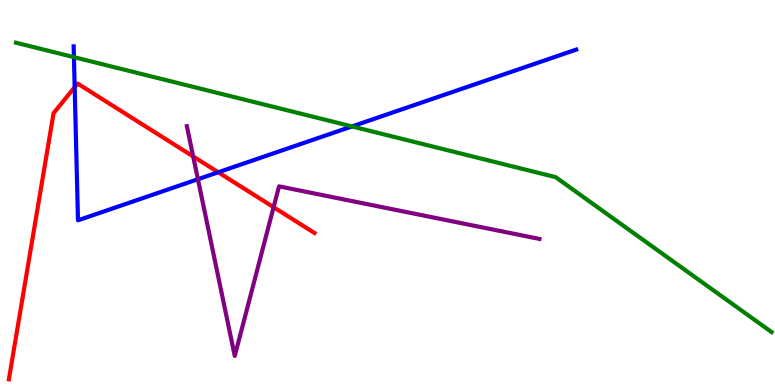[{'lines': ['blue', 'red'], 'intersections': [{'x': 0.963, 'y': 7.74}, {'x': 2.82, 'y': 5.53}]}, {'lines': ['green', 'red'], 'intersections': []}, {'lines': ['purple', 'red'], 'intersections': [{'x': 2.49, 'y': 5.94}, {'x': 3.53, 'y': 4.62}]}, {'lines': ['blue', 'green'], 'intersections': [{'x': 0.954, 'y': 8.52}, {'x': 4.54, 'y': 6.72}]}, {'lines': ['blue', 'purple'], 'intersections': [{'x': 2.55, 'y': 5.34}]}, {'lines': ['green', 'purple'], 'intersections': []}]